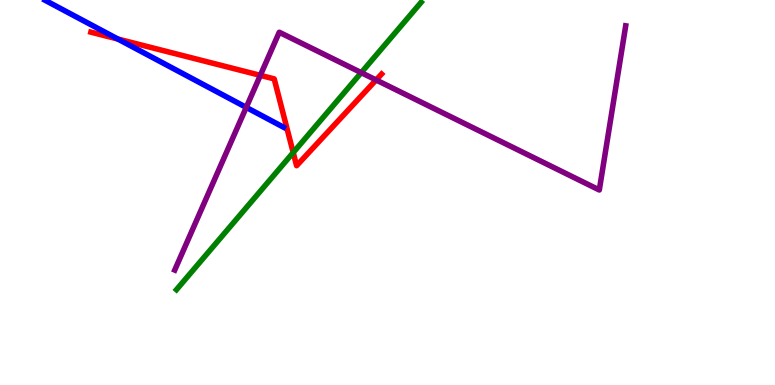[{'lines': ['blue', 'red'], 'intersections': [{'x': 1.52, 'y': 8.99}]}, {'lines': ['green', 'red'], 'intersections': [{'x': 3.78, 'y': 6.04}]}, {'lines': ['purple', 'red'], 'intersections': [{'x': 3.36, 'y': 8.04}, {'x': 4.85, 'y': 7.92}]}, {'lines': ['blue', 'green'], 'intersections': []}, {'lines': ['blue', 'purple'], 'intersections': [{'x': 3.18, 'y': 7.21}]}, {'lines': ['green', 'purple'], 'intersections': [{'x': 4.66, 'y': 8.11}]}]